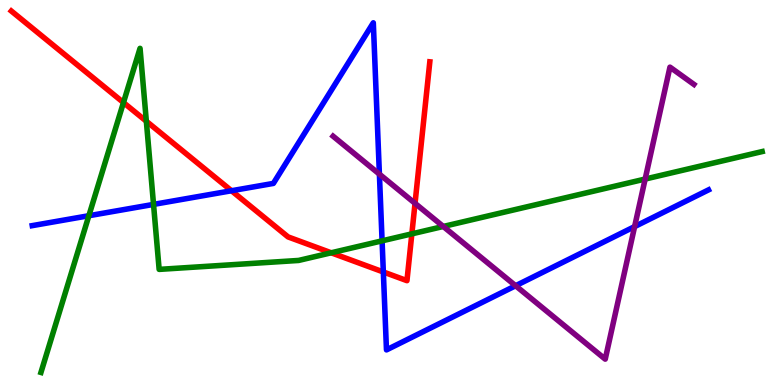[{'lines': ['blue', 'red'], 'intersections': [{'x': 2.99, 'y': 5.05}, {'x': 4.95, 'y': 2.94}]}, {'lines': ['green', 'red'], 'intersections': [{'x': 1.59, 'y': 7.34}, {'x': 1.89, 'y': 6.85}, {'x': 4.27, 'y': 3.43}, {'x': 5.31, 'y': 3.93}]}, {'lines': ['purple', 'red'], 'intersections': [{'x': 5.36, 'y': 4.72}]}, {'lines': ['blue', 'green'], 'intersections': [{'x': 1.15, 'y': 4.4}, {'x': 1.98, 'y': 4.69}, {'x': 4.93, 'y': 3.74}]}, {'lines': ['blue', 'purple'], 'intersections': [{'x': 4.9, 'y': 5.48}, {'x': 6.65, 'y': 2.58}, {'x': 8.19, 'y': 4.11}]}, {'lines': ['green', 'purple'], 'intersections': [{'x': 5.72, 'y': 4.12}, {'x': 8.32, 'y': 5.35}]}]